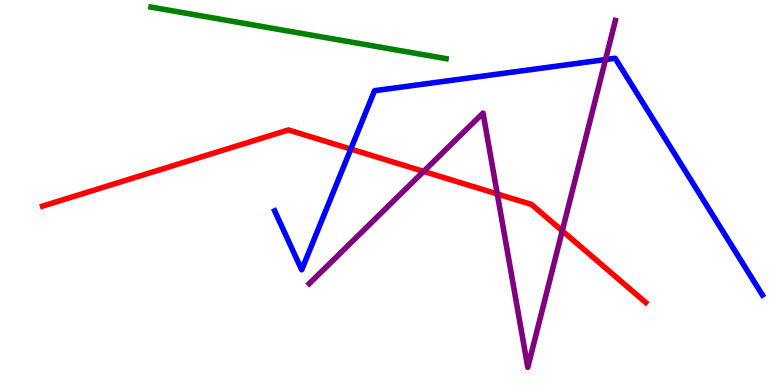[{'lines': ['blue', 'red'], 'intersections': [{'x': 4.53, 'y': 6.13}]}, {'lines': ['green', 'red'], 'intersections': []}, {'lines': ['purple', 'red'], 'intersections': [{'x': 5.47, 'y': 5.55}, {'x': 6.42, 'y': 4.96}, {'x': 7.26, 'y': 4.0}]}, {'lines': ['blue', 'green'], 'intersections': []}, {'lines': ['blue', 'purple'], 'intersections': [{'x': 7.81, 'y': 8.45}]}, {'lines': ['green', 'purple'], 'intersections': []}]